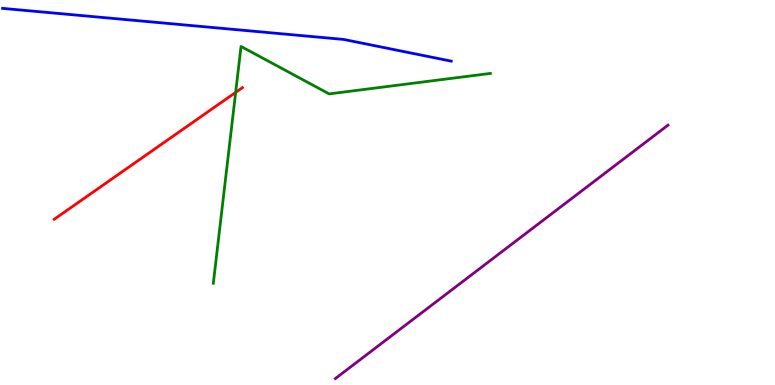[{'lines': ['blue', 'red'], 'intersections': []}, {'lines': ['green', 'red'], 'intersections': [{'x': 3.04, 'y': 7.6}]}, {'lines': ['purple', 'red'], 'intersections': []}, {'lines': ['blue', 'green'], 'intersections': []}, {'lines': ['blue', 'purple'], 'intersections': []}, {'lines': ['green', 'purple'], 'intersections': []}]